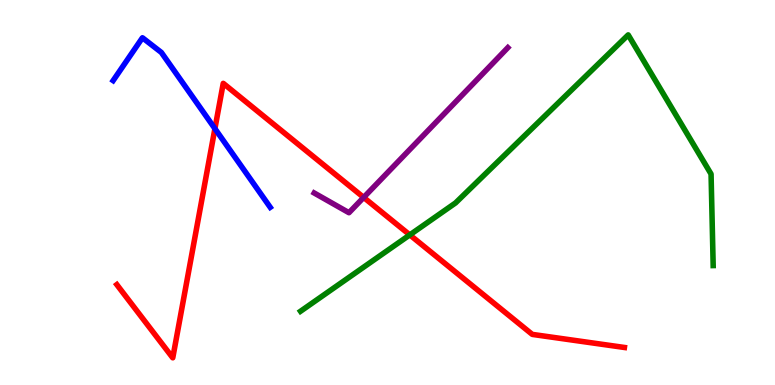[{'lines': ['blue', 'red'], 'intersections': [{'x': 2.77, 'y': 6.66}]}, {'lines': ['green', 'red'], 'intersections': [{'x': 5.29, 'y': 3.9}]}, {'lines': ['purple', 'red'], 'intersections': [{'x': 4.69, 'y': 4.87}]}, {'lines': ['blue', 'green'], 'intersections': []}, {'lines': ['blue', 'purple'], 'intersections': []}, {'lines': ['green', 'purple'], 'intersections': []}]